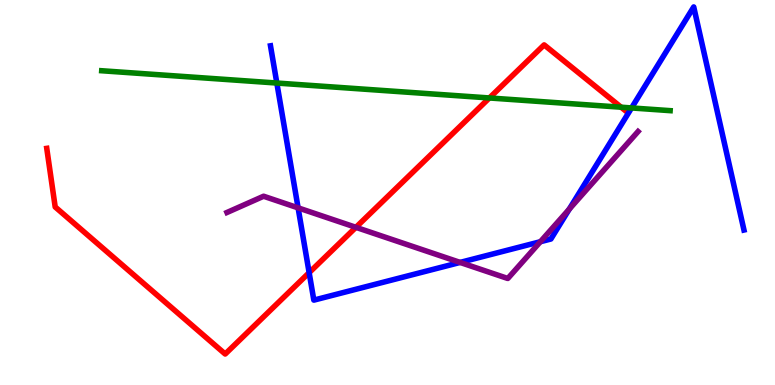[{'lines': ['blue', 'red'], 'intersections': [{'x': 3.99, 'y': 2.92}]}, {'lines': ['green', 'red'], 'intersections': [{'x': 6.31, 'y': 7.46}, {'x': 8.01, 'y': 7.22}]}, {'lines': ['purple', 'red'], 'intersections': [{'x': 4.59, 'y': 4.1}]}, {'lines': ['blue', 'green'], 'intersections': [{'x': 3.57, 'y': 7.84}, {'x': 8.15, 'y': 7.2}]}, {'lines': ['blue', 'purple'], 'intersections': [{'x': 3.85, 'y': 4.6}, {'x': 5.94, 'y': 3.18}, {'x': 6.97, 'y': 3.72}, {'x': 7.35, 'y': 4.57}]}, {'lines': ['green', 'purple'], 'intersections': []}]